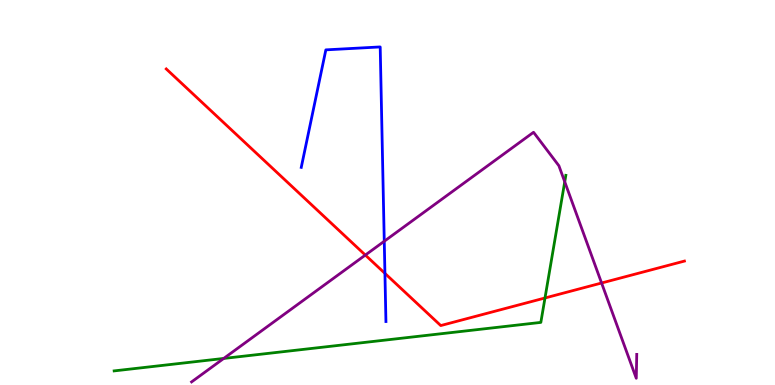[{'lines': ['blue', 'red'], 'intersections': [{'x': 4.97, 'y': 2.9}]}, {'lines': ['green', 'red'], 'intersections': [{'x': 7.03, 'y': 2.26}]}, {'lines': ['purple', 'red'], 'intersections': [{'x': 4.71, 'y': 3.37}, {'x': 7.76, 'y': 2.65}]}, {'lines': ['blue', 'green'], 'intersections': []}, {'lines': ['blue', 'purple'], 'intersections': [{'x': 4.96, 'y': 3.73}]}, {'lines': ['green', 'purple'], 'intersections': [{'x': 2.89, 'y': 0.69}, {'x': 7.29, 'y': 5.28}]}]